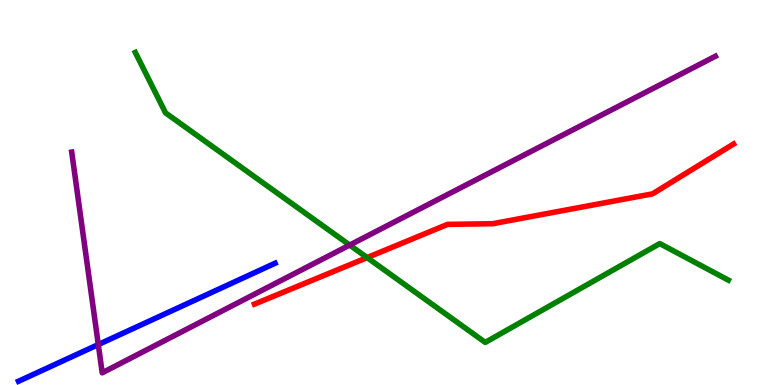[{'lines': ['blue', 'red'], 'intersections': []}, {'lines': ['green', 'red'], 'intersections': [{'x': 4.74, 'y': 3.31}]}, {'lines': ['purple', 'red'], 'intersections': []}, {'lines': ['blue', 'green'], 'intersections': []}, {'lines': ['blue', 'purple'], 'intersections': [{'x': 1.27, 'y': 1.05}]}, {'lines': ['green', 'purple'], 'intersections': [{'x': 4.51, 'y': 3.63}]}]